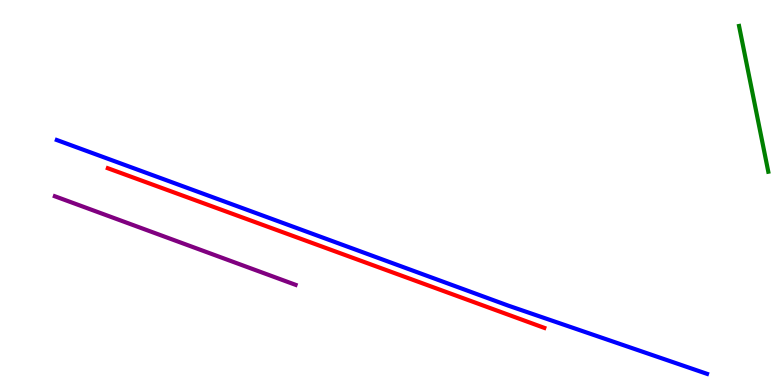[{'lines': ['blue', 'red'], 'intersections': []}, {'lines': ['green', 'red'], 'intersections': []}, {'lines': ['purple', 'red'], 'intersections': []}, {'lines': ['blue', 'green'], 'intersections': []}, {'lines': ['blue', 'purple'], 'intersections': []}, {'lines': ['green', 'purple'], 'intersections': []}]